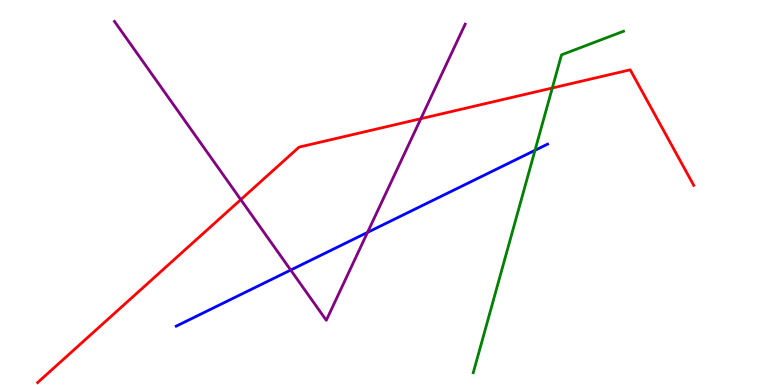[{'lines': ['blue', 'red'], 'intersections': []}, {'lines': ['green', 'red'], 'intersections': [{'x': 7.13, 'y': 7.71}]}, {'lines': ['purple', 'red'], 'intersections': [{'x': 3.11, 'y': 4.81}, {'x': 5.43, 'y': 6.92}]}, {'lines': ['blue', 'green'], 'intersections': [{'x': 6.9, 'y': 6.1}]}, {'lines': ['blue', 'purple'], 'intersections': [{'x': 3.75, 'y': 2.99}, {'x': 4.74, 'y': 3.96}]}, {'lines': ['green', 'purple'], 'intersections': []}]